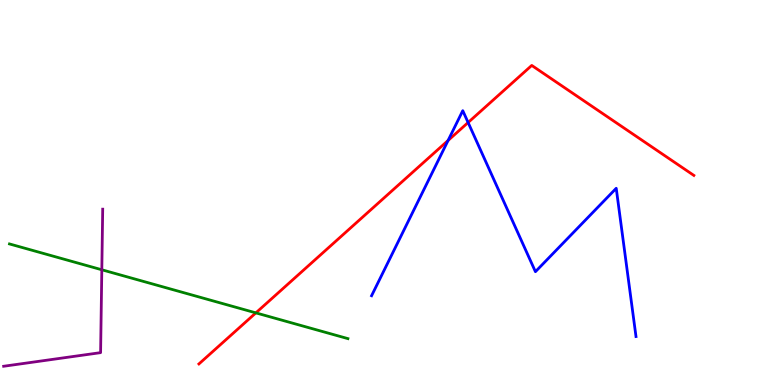[{'lines': ['blue', 'red'], 'intersections': [{'x': 5.78, 'y': 6.35}, {'x': 6.04, 'y': 6.82}]}, {'lines': ['green', 'red'], 'intersections': [{'x': 3.3, 'y': 1.87}]}, {'lines': ['purple', 'red'], 'intersections': []}, {'lines': ['blue', 'green'], 'intersections': []}, {'lines': ['blue', 'purple'], 'intersections': []}, {'lines': ['green', 'purple'], 'intersections': [{'x': 1.31, 'y': 2.99}]}]